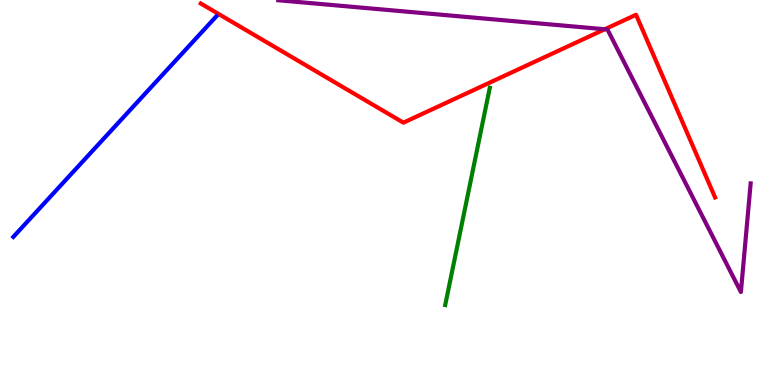[{'lines': ['blue', 'red'], 'intersections': []}, {'lines': ['green', 'red'], 'intersections': []}, {'lines': ['purple', 'red'], 'intersections': [{'x': 7.8, 'y': 9.24}]}, {'lines': ['blue', 'green'], 'intersections': []}, {'lines': ['blue', 'purple'], 'intersections': []}, {'lines': ['green', 'purple'], 'intersections': []}]